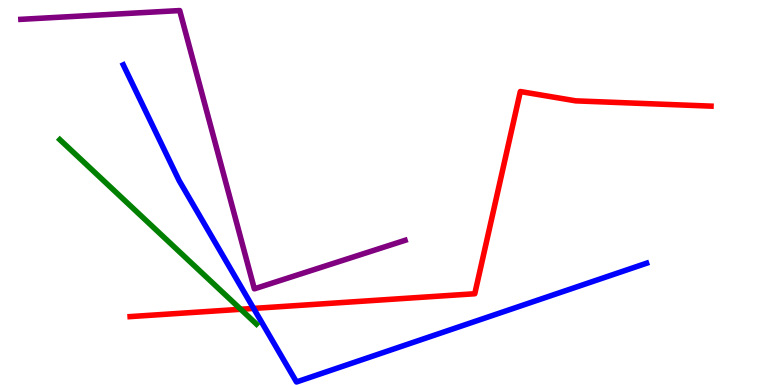[{'lines': ['blue', 'red'], 'intersections': [{'x': 3.27, 'y': 1.99}]}, {'lines': ['green', 'red'], 'intersections': [{'x': 3.11, 'y': 1.97}]}, {'lines': ['purple', 'red'], 'intersections': []}, {'lines': ['blue', 'green'], 'intersections': []}, {'lines': ['blue', 'purple'], 'intersections': []}, {'lines': ['green', 'purple'], 'intersections': []}]